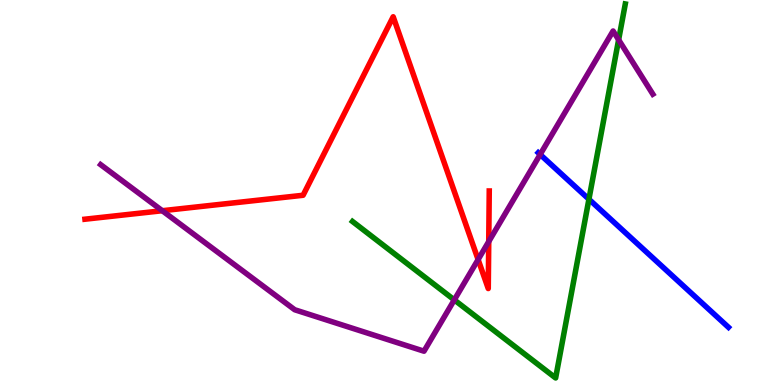[{'lines': ['blue', 'red'], 'intersections': []}, {'lines': ['green', 'red'], 'intersections': []}, {'lines': ['purple', 'red'], 'intersections': [{'x': 2.09, 'y': 4.53}, {'x': 6.17, 'y': 3.26}, {'x': 6.31, 'y': 3.73}]}, {'lines': ['blue', 'green'], 'intersections': [{'x': 7.6, 'y': 4.82}]}, {'lines': ['blue', 'purple'], 'intersections': [{'x': 6.97, 'y': 5.99}]}, {'lines': ['green', 'purple'], 'intersections': [{'x': 5.86, 'y': 2.21}, {'x': 7.98, 'y': 8.97}]}]